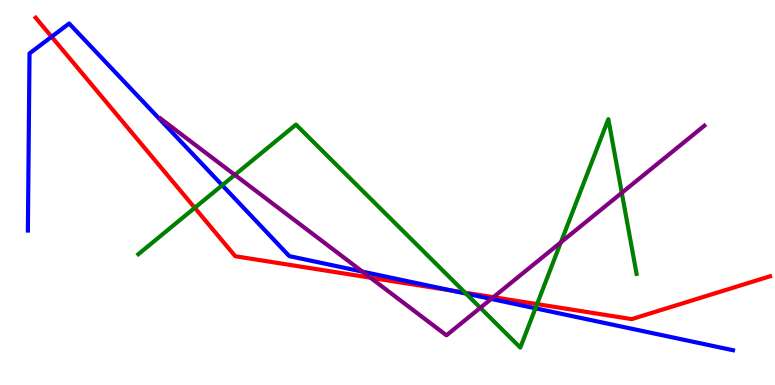[{'lines': ['blue', 'red'], 'intersections': [{'x': 0.666, 'y': 9.05}, {'x': 5.83, 'y': 2.45}]}, {'lines': ['green', 'red'], 'intersections': [{'x': 2.51, 'y': 4.6}, {'x': 6.0, 'y': 2.4}, {'x': 6.93, 'y': 2.1}]}, {'lines': ['purple', 'red'], 'intersections': [{'x': 4.78, 'y': 2.79}, {'x': 6.37, 'y': 2.28}]}, {'lines': ['blue', 'green'], 'intersections': [{'x': 2.87, 'y': 5.19}, {'x': 6.01, 'y': 2.37}, {'x': 6.91, 'y': 1.99}]}, {'lines': ['blue', 'purple'], 'intersections': [{'x': 4.68, 'y': 2.94}, {'x': 6.34, 'y': 2.24}]}, {'lines': ['green', 'purple'], 'intersections': [{'x': 3.03, 'y': 5.46}, {'x': 6.2, 'y': 2.01}, {'x': 7.24, 'y': 3.71}, {'x': 8.02, 'y': 4.99}]}]